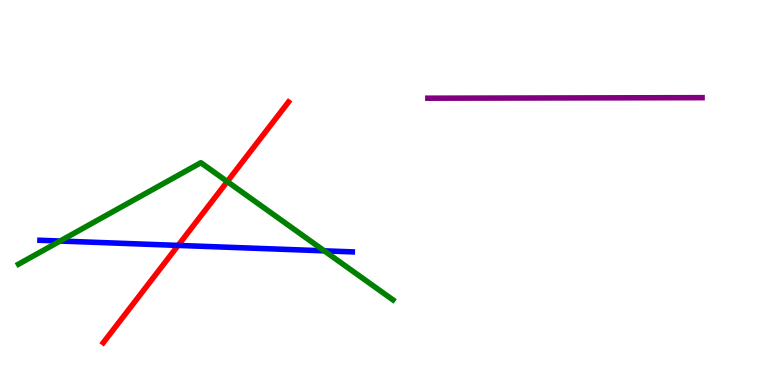[{'lines': ['blue', 'red'], 'intersections': [{'x': 2.3, 'y': 3.63}]}, {'lines': ['green', 'red'], 'intersections': [{'x': 2.93, 'y': 5.28}]}, {'lines': ['purple', 'red'], 'intersections': []}, {'lines': ['blue', 'green'], 'intersections': [{'x': 0.776, 'y': 3.74}, {'x': 4.18, 'y': 3.48}]}, {'lines': ['blue', 'purple'], 'intersections': []}, {'lines': ['green', 'purple'], 'intersections': []}]